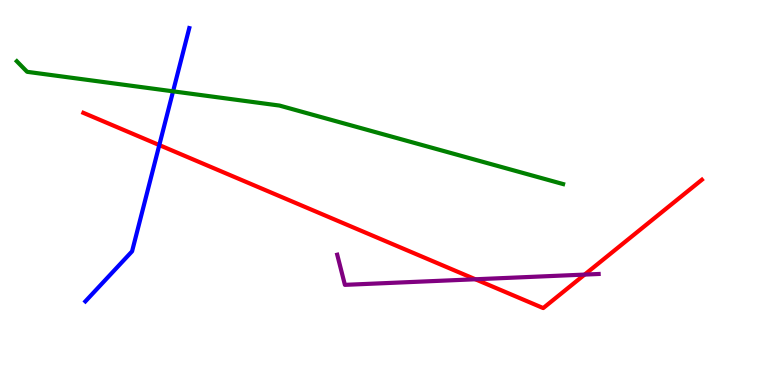[{'lines': ['blue', 'red'], 'intersections': [{'x': 2.06, 'y': 6.23}]}, {'lines': ['green', 'red'], 'intersections': []}, {'lines': ['purple', 'red'], 'intersections': [{'x': 6.13, 'y': 2.75}, {'x': 7.54, 'y': 2.87}]}, {'lines': ['blue', 'green'], 'intersections': [{'x': 2.23, 'y': 7.63}]}, {'lines': ['blue', 'purple'], 'intersections': []}, {'lines': ['green', 'purple'], 'intersections': []}]